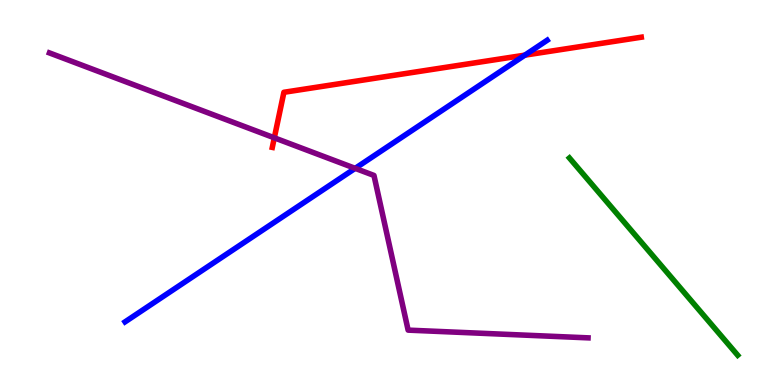[{'lines': ['blue', 'red'], 'intersections': [{'x': 6.77, 'y': 8.57}]}, {'lines': ['green', 'red'], 'intersections': []}, {'lines': ['purple', 'red'], 'intersections': [{'x': 3.54, 'y': 6.42}]}, {'lines': ['blue', 'green'], 'intersections': []}, {'lines': ['blue', 'purple'], 'intersections': [{'x': 4.58, 'y': 5.63}]}, {'lines': ['green', 'purple'], 'intersections': []}]